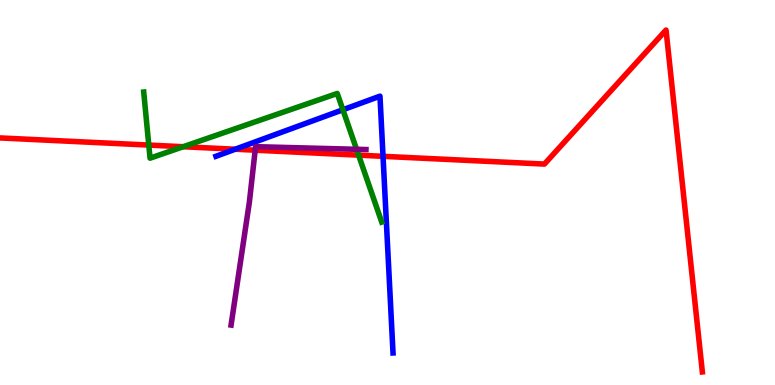[{'lines': ['blue', 'red'], 'intersections': [{'x': 3.04, 'y': 6.12}, {'x': 4.94, 'y': 5.94}]}, {'lines': ['green', 'red'], 'intersections': [{'x': 1.92, 'y': 6.23}, {'x': 2.36, 'y': 6.19}, {'x': 4.63, 'y': 5.97}]}, {'lines': ['purple', 'red'], 'intersections': [{'x': 3.29, 'y': 6.1}]}, {'lines': ['blue', 'green'], 'intersections': [{'x': 4.42, 'y': 7.15}]}, {'lines': ['blue', 'purple'], 'intersections': []}, {'lines': ['green', 'purple'], 'intersections': [{'x': 4.6, 'y': 6.12}]}]